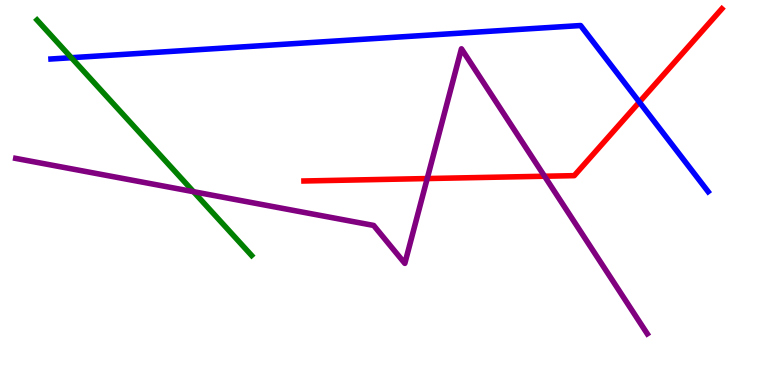[{'lines': ['blue', 'red'], 'intersections': [{'x': 8.25, 'y': 7.35}]}, {'lines': ['green', 'red'], 'intersections': []}, {'lines': ['purple', 'red'], 'intersections': [{'x': 5.51, 'y': 5.36}, {'x': 7.03, 'y': 5.42}]}, {'lines': ['blue', 'green'], 'intersections': [{'x': 0.921, 'y': 8.5}]}, {'lines': ['blue', 'purple'], 'intersections': []}, {'lines': ['green', 'purple'], 'intersections': [{'x': 2.5, 'y': 5.02}]}]